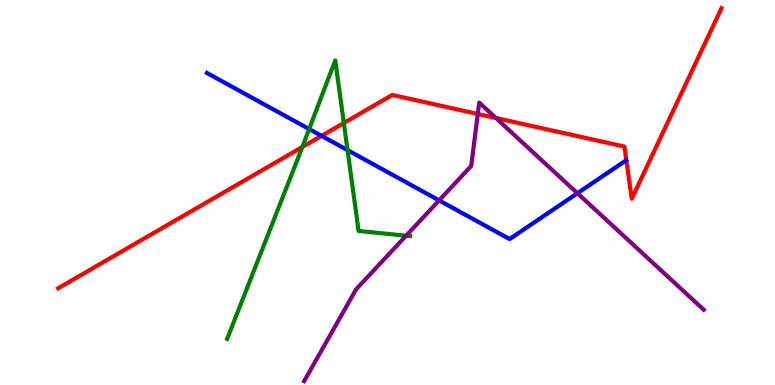[{'lines': ['blue', 'red'], 'intersections': [{'x': 4.15, 'y': 6.47}]}, {'lines': ['green', 'red'], 'intersections': [{'x': 3.9, 'y': 6.18}, {'x': 4.44, 'y': 6.81}]}, {'lines': ['purple', 'red'], 'intersections': [{'x': 6.17, 'y': 7.04}, {'x': 6.4, 'y': 6.94}]}, {'lines': ['blue', 'green'], 'intersections': [{'x': 3.99, 'y': 6.65}, {'x': 4.48, 'y': 6.1}]}, {'lines': ['blue', 'purple'], 'intersections': [{'x': 5.67, 'y': 4.8}, {'x': 7.45, 'y': 4.98}]}, {'lines': ['green', 'purple'], 'intersections': [{'x': 5.24, 'y': 3.88}]}]